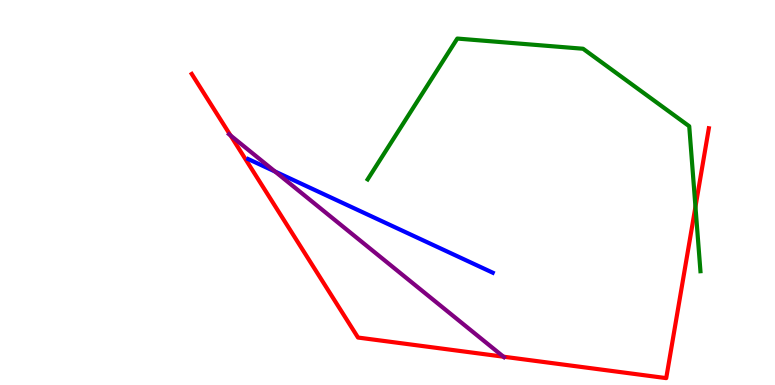[{'lines': ['blue', 'red'], 'intersections': []}, {'lines': ['green', 'red'], 'intersections': [{'x': 8.97, 'y': 4.63}]}, {'lines': ['purple', 'red'], 'intersections': [{'x': 2.97, 'y': 6.48}, {'x': 6.5, 'y': 0.735}]}, {'lines': ['blue', 'green'], 'intersections': []}, {'lines': ['blue', 'purple'], 'intersections': [{'x': 3.55, 'y': 5.55}]}, {'lines': ['green', 'purple'], 'intersections': []}]